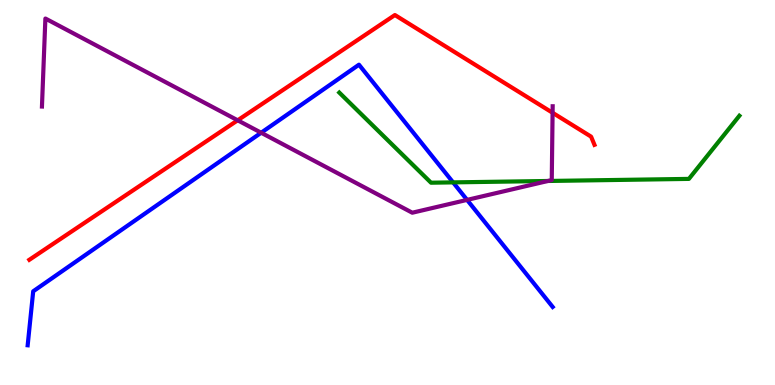[{'lines': ['blue', 'red'], 'intersections': []}, {'lines': ['green', 'red'], 'intersections': []}, {'lines': ['purple', 'red'], 'intersections': [{'x': 3.07, 'y': 6.88}, {'x': 7.13, 'y': 7.07}]}, {'lines': ['blue', 'green'], 'intersections': [{'x': 5.85, 'y': 5.26}]}, {'lines': ['blue', 'purple'], 'intersections': [{'x': 3.37, 'y': 6.55}, {'x': 6.03, 'y': 4.81}]}, {'lines': ['green', 'purple'], 'intersections': [{'x': 7.07, 'y': 5.3}]}]